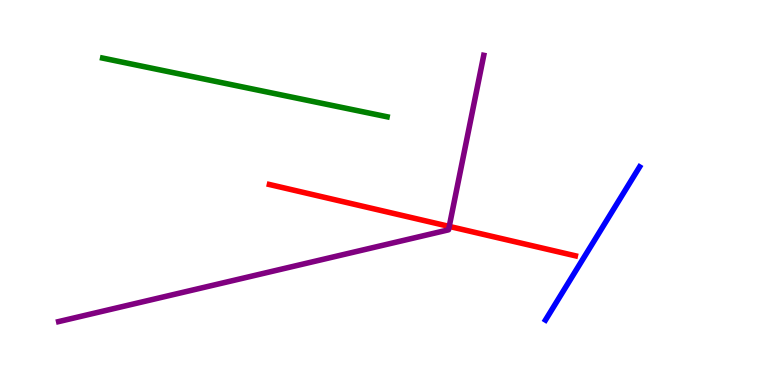[{'lines': ['blue', 'red'], 'intersections': []}, {'lines': ['green', 'red'], 'intersections': []}, {'lines': ['purple', 'red'], 'intersections': [{'x': 5.8, 'y': 4.12}]}, {'lines': ['blue', 'green'], 'intersections': []}, {'lines': ['blue', 'purple'], 'intersections': []}, {'lines': ['green', 'purple'], 'intersections': []}]